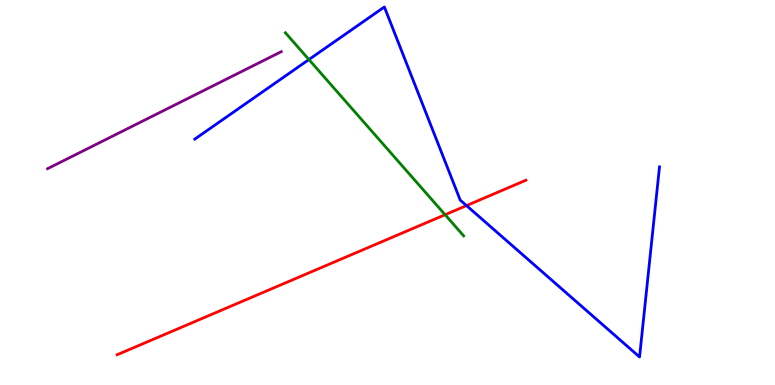[{'lines': ['blue', 'red'], 'intersections': [{'x': 6.02, 'y': 4.66}]}, {'lines': ['green', 'red'], 'intersections': [{'x': 5.74, 'y': 4.42}]}, {'lines': ['purple', 'red'], 'intersections': []}, {'lines': ['blue', 'green'], 'intersections': [{'x': 3.99, 'y': 8.45}]}, {'lines': ['blue', 'purple'], 'intersections': []}, {'lines': ['green', 'purple'], 'intersections': []}]